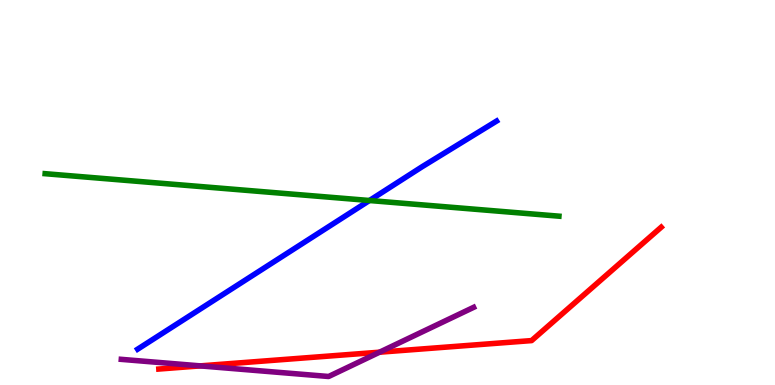[{'lines': ['blue', 'red'], 'intersections': []}, {'lines': ['green', 'red'], 'intersections': []}, {'lines': ['purple', 'red'], 'intersections': [{'x': 2.58, 'y': 0.497}, {'x': 4.9, 'y': 0.852}]}, {'lines': ['blue', 'green'], 'intersections': [{'x': 4.77, 'y': 4.79}]}, {'lines': ['blue', 'purple'], 'intersections': []}, {'lines': ['green', 'purple'], 'intersections': []}]